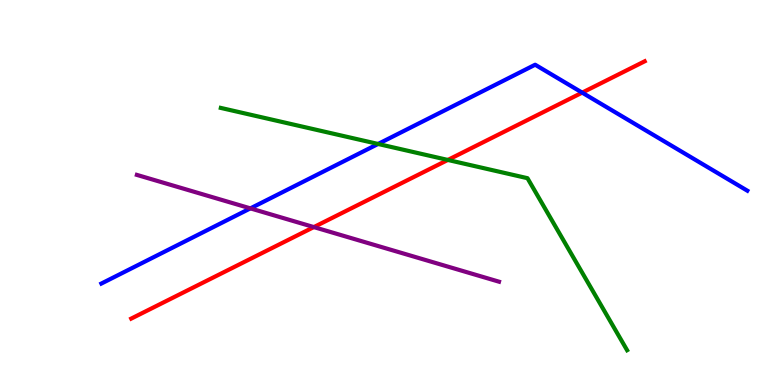[{'lines': ['blue', 'red'], 'intersections': [{'x': 7.51, 'y': 7.59}]}, {'lines': ['green', 'red'], 'intersections': [{'x': 5.78, 'y': 5.85}]}, {'lines': ['purple', 'red'], 'intersections': [{'x': 4.05, 'y': 4.1}]}, {'lines': ['blue', 'green'], 'intersections': [{'x': 4.88, 'y': 6.26}]}, {'lines': ['blue', 'purple'], 'intersections': [{'x': 3.23, 'y': 4.59}]}, {'lines': ['green', 'purple'], 'intersections': []}]